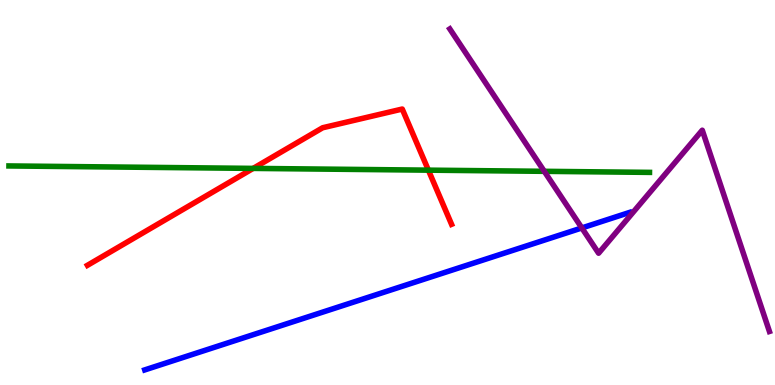[{'lines': ['blue', 'red'], 'intersections': []}, {'lines': ['green', 'red'], 'intersections': [{'x': 3.27, 'y': 5.63}, {'x': 5.53, 'y': 5.58}]}, {'lines': ['purple', 'red'], 'intersections': []}, {'lines': ['blue', 'green'], 'intersections': []}, {'lines': ['blue', 'purple'], 'intersections': [{'x': 7.51, 'y': 4.08}]}, {'lines': ['green', 'purple'], 'intersections': [{'x': 7.02, 'y': 5.55}]}]